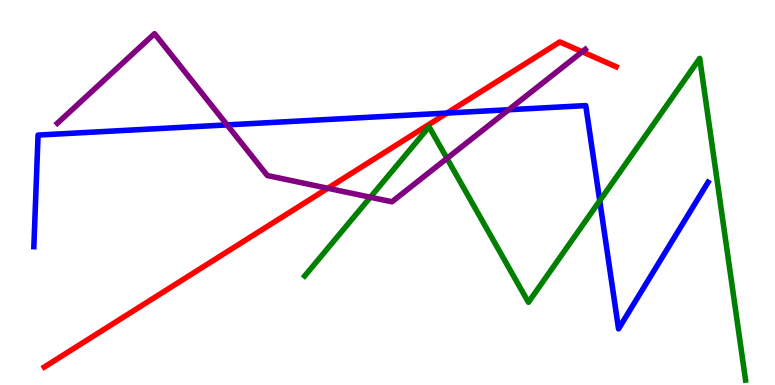[{'lines': ['blue', 'red'], 'intersections': [{'x': 5.77, 'y': 7.06}]}, {'lines': ['green', 'red'], 'intersections': []}, {'lines': ['purple', 'red'], 'intersections': [{'x': 4.23, 'y': 5.11}, {'x': 7.51, 'y': 8.66}]}, {'lines': ['blue', 'green'], 'intersections': [{'x': 7.74, 'y': 4.79}]}, {'lines': ['blue', 'purple'], 'intersections': [{'x': 2.93, 'y': 6.76}, {'x': 6.56, 'y': 7.15}]}, {'lines': ['green', 'purple'], 'intersections': [{'x': 4.78, 'y': 4.88}, {'x': 5.77, 'y': 5.89}]}]